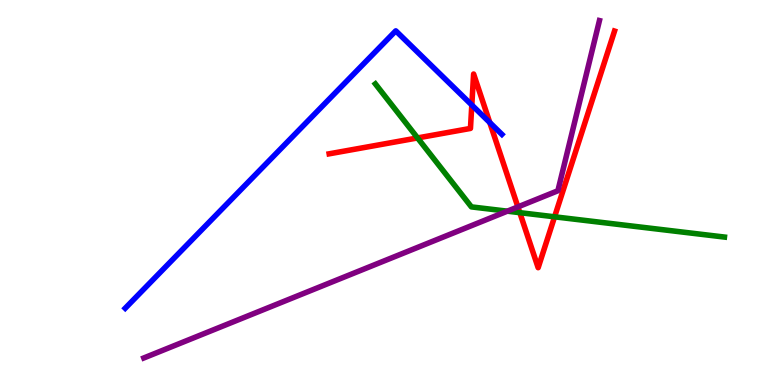[{'lines': ['blue', 'red'], 'intersections': [{'x': 6.09, 'y': 7.27}, {'x': 6.32, 'y': 6.82}]}, {'lines': ['green', 'red'], 'intersections': [{'x': 5.39, 'y': 6.42}, {'x': 6.71, 'y': 4.48}, {'x': 7.16, 'y': 4.37}]}, {'lines': ['purple', 'red'], 'intersections': [{'x': 6.68, 'y': 4.63}]}, {'lines': ['blue', 'green'], 'intersections': []}, {'lines': ['blue', 'purple'], 'intersections': []}, {'lines': ['green', 'purple'], 'intersections': [{'x': 6.55, 'y': 4.51}]}]